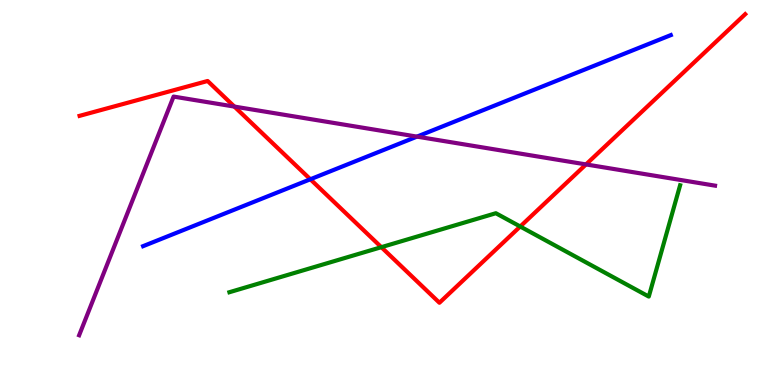[{'lines': ['blue', 'red'], 'intersections': [{'x': 4.0, 'y': 5.34}]}, {'lines': ['green', 'red'], 'intersections': [{'x': 4.92, 'y': 3.58}, {'x': 6.71, 'y': 4.12}]}, {'lines': ['purple', 'red'], 'intersections': [{'x': 3.02, 'y': 7.23}, {'x': 7.56, 'y': 5.73}]}, {'lines': ['blue', 'green'], 'intersections': []}, {'lines': ['blue', 'purple'], 'intersections': [{'x': 5.38, 'y': 6.45}]}, {'lines': ['green', 'purple'], 'intersections': []}]